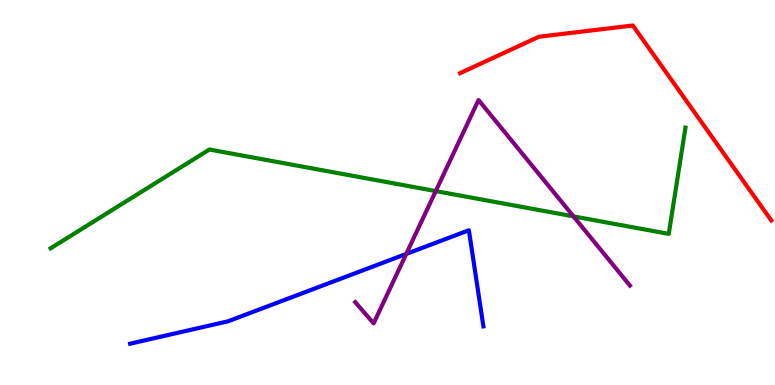[{'lines': ['blue', 'red'], 'intersections': []}, {'lines': ['green', 'red'], 'intersections': []}, {'lines': ['purple', 'red'], 'intersections': []}, {'lines': ['blue', 'green'], 'intersections': []}, {'lines': ['blue', 'purple'], 'intersections': [{'x': 5.24, 'y': 3.4}]}, {'lines': ['green', 'purple'], 'intersections': [{'x': 5.62, 'y': 5.04}, {'x': 7.4, 'y': 4.38}]}]